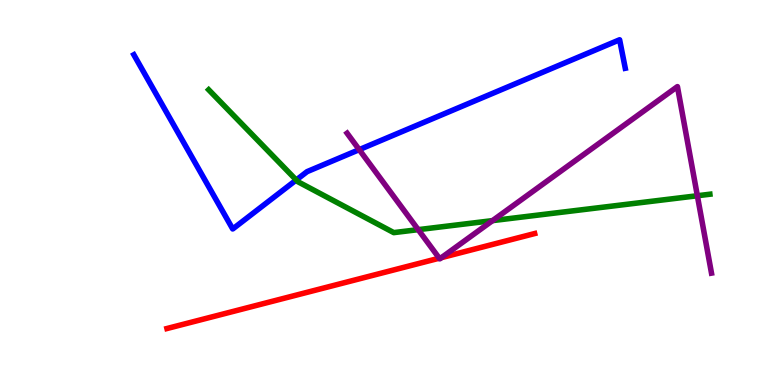[{'lines': ['blue', 'red'], 'intersections': []}, {'lines': ['green', 'red'], 'intersections': []}, {'lines': ['purple', 'red'], 'intersections': [{'x': 5.67, 'y': 3.29}, {'x': 5.7, 'y': 3.31}]}, {'lines': ['blue', 'green'], 'intersections': [{'x': 3.82, 'y': 5.32}]}, {'lines': ['blue', 'purple'], 'intersections': [{'x': 4.63, 'y': 6.11}]}, {'lines': ['green', 'purple'], 'intersections': [{'x': 5.4, 'y': 4.04}, {'x': 6.36, 'y': 4.27}, {'x': 9.0, 'y': 4.92}]}]